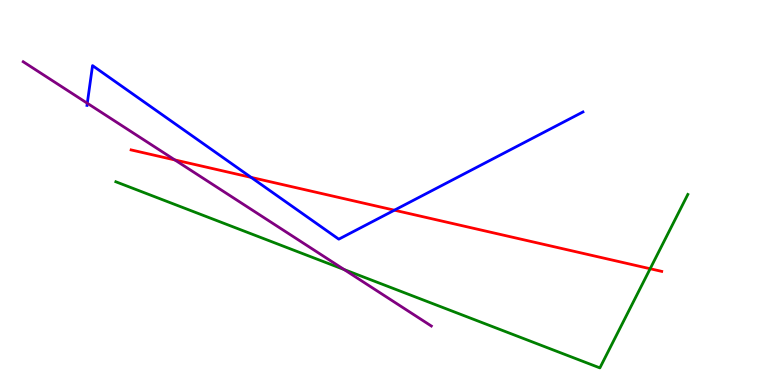[{'lines': ['blue', 'red'], 'intersections': [{'x': 3.24, 'y': 5.39}, {'x': 5.09, 'y': 4.54}]}, {'lines': ['green', 'red'], 'intersections': [{'x': 8.39, 'y': 3.02}]}, {'lines': ['purple', 'red'], 'intersections': [{'x': 2.26, 'y': 5.85}]}, {'lines': ['blue', 'green'], 'intersections': []}, {'lines': ['blue', 'purple'], 'intersections': [{'x': 1.13, 'y': 7.32}]}, {'lines': ['green', 'purple'], 'intersections': [{'x': 4.44, 'y': 3.0}]}]